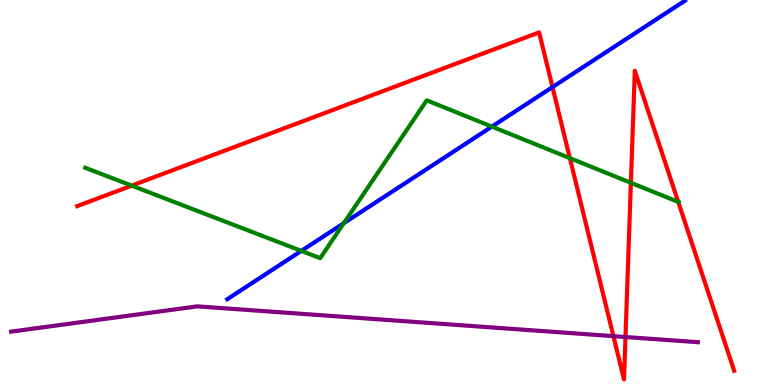[{'lines': ['blue', 'red'], 'intersections': [{'x': 7.13, 'y': 7.74}]}, {'lines': ['green', 'red'], 'intersections': [{'x': 1.7, 'y': 5.18}, {'x': 7.35, 'y': 5.89}, {'x': 8.14, 'y': 5.25}, {'x': 8.75, 'y': 4.75}]}, {'lines': ['purple', 'red'], 'intersections': [{'x': 7.91, 'y': 1.27}, {'x': 8.07, 'y': 1.25}]}, {'lines': ['blue', 'green'], 'intersections': [{'x': 3.89, 'y': 3.48}, {'x': 4.44, 'y': 4.2}, {'x': 6.35, 'y': 6.71}]}, {'lines': ['blue', 'purple'], 'intersections': []}, {'lines': ['green', 'purple'], 'intersections': []}]